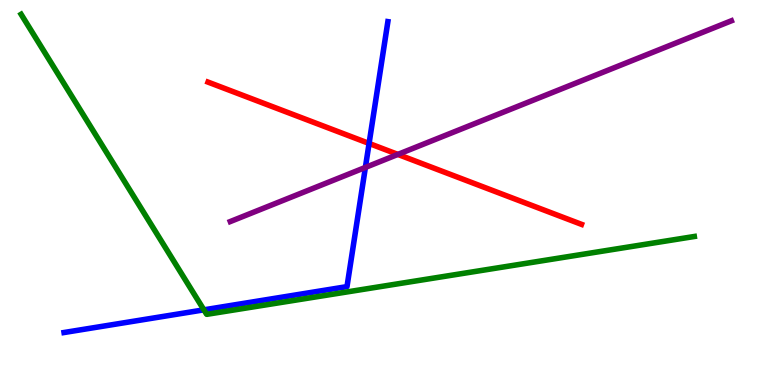[{'lines': ['blue', 'red'], 'intersections': [{'x': 4.76, 'y': 6.27}]}, {'lines': ['green', 'red'], 'intersections': []}, {'lines': ['purple', 'red'], 'intersections': [{'x': 5.13, 'y': 5.99}]}, {'lines': ['blue', 'green'], 'intersections': [{'x': 2.63, 'y': 1.95}]}, {'lines': ['blue', 'purple'], 'intersections': [{'x': 4.71, 'y': 5.65}]}, {'lines': ['green', 'purple'], 'intersections': []}]